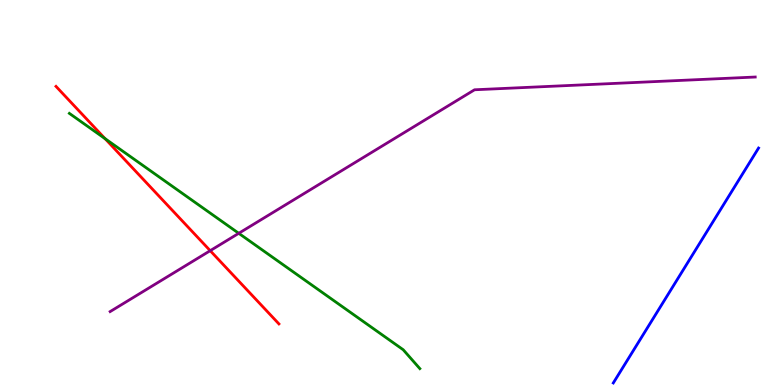[{'lines': ['blue', 'red'], 'intersections': []}, {'lines': ['green', 'red'], 'intersections': [{'x': 1.36, 'y': 6.4}]}, {'lines': ['purple', 'red'], 'intersections': [{'x': 2.71, 'y': 3.49}]}, {'lines': ['blue', 'green'], 'intersections': []}, {'lines': ['blue', 'purple'], 'intersections': []}, {'lines': ['green', 'purple'], 'intersections': [{'x': 3.08, 'y': 3.94}]}]